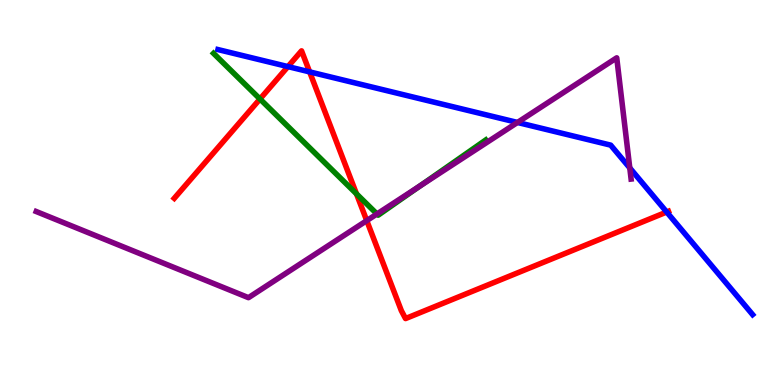[{'lines': ['blue', 'red'], 'intersections': [{'x': 3.72, 'y': 8.27}, {'x': 4.0, 'y': 8.13}, {'x': 8.6, 'y': 4.49}]}, {'lines': ['green', 'red'], 'intersections': [{'x': 3.35, 'y': 7.43}, {'x': 4.6, 'y': 4.97}]}, {'lines': ['purple', 'red'], 'intersections': [{'x': 4.73, 'y': 4.27}]}, {'lines': ['blue', 'green'], 'intersections': []}, {'lines': ['blue', 'purple'], 'intersections': [{'x': 6.68, 'y': 6.82}, {'x': 8.13, 'y': 5.64}]}, {'lines': ['green', 'purple'], 'intersections': [{'x': 4.86, 'y': 4.44}, {'x': 5.42, 'y': 5.17}]}]